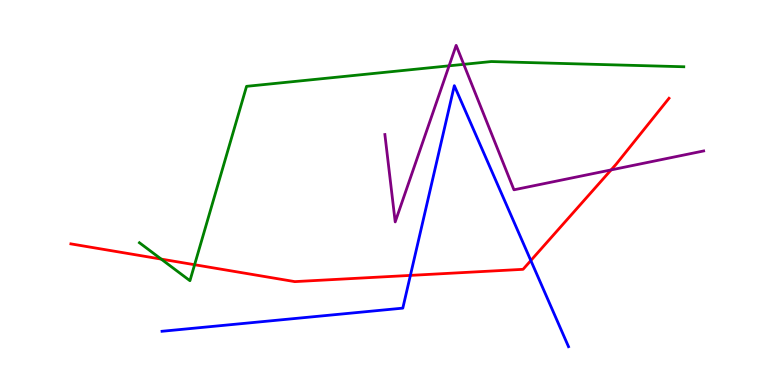[{'lines': ['blue', 'red'], 'intersections': [{'x': 5.3, 'y': 2.85}, {'x': 6.85, 'y': 3.23}]}, {'lines': ['green', 'red'], 'intersections': [{'x': 2.08, 'y': 3.27}, {'x': 2.51, 'y': 3.12}]}, {'lines': ['purple', 'red'], 'intersections': [{'x': 7.89, 'y': 5.59}]}, {'lines': ['blue', 'green'], 'intersections': []}, {'lines': ['blue', 'purple'], 'intersections': []}, {'lines': ['green', 'purple'], 'intersections': [{'x': 5.79, 'y': 8.29}, {'x': 5.98, 'y': 8.33}]}]